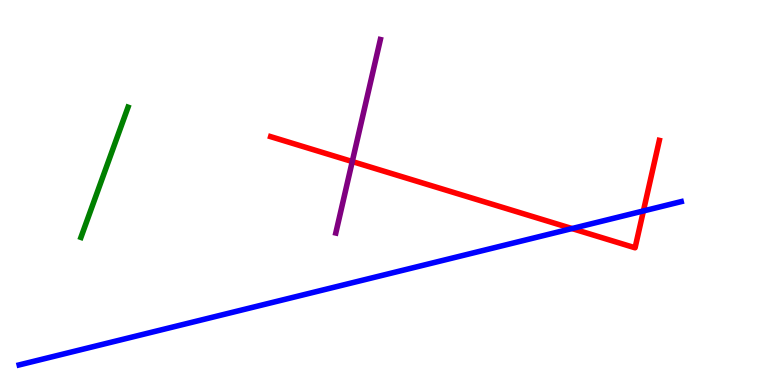[{'lines': ['blue', 'red'], 'intersections': [{'x': 7.38, 'y': 4.06}, {'x': 8.3, 'y': 4.52}]}, {'lines': ['green', 'red'], 'intersections': []}, {'lines': ['purple', 'red'], 'intersections': [{'x': 4.55, 'y': 5.8}]}, {'lines': ['blue', 'green'], 'intersections': []}, {'lines': ['blue', 'purple'], 'intersections': []}, {'lines': ['green', 'purple'], 'intersections': []}]